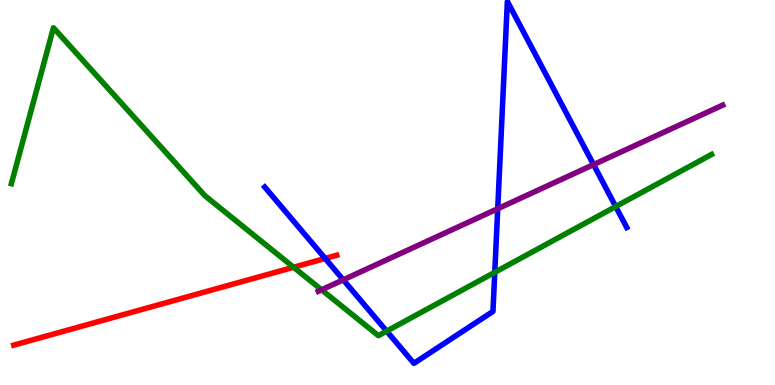[{'lines': ['blue', 'red'], 'intersections': [{'x': 4.2, 'y': 3.29}]}, {'lines': ['green', 'red'], 'intersections': [{'x': 3.79, 'y': 3.06}]}, {'lines': ['purple', 'red'], 'intersections': []}, {'lines': ['blue', 'green'], 'intersections': [{'x': 4.99, 'y': 1.4}, {'x': 6.38, 'y': 2.93}, {'x': 7.94, 'y': 4.63}]}, {'lines': ['blue', 'purple'], 'intersections': [{'x': 4.43, 'y': 2.73}, {'x': 6.42, 'y': 4.58}, {'x': 7.66, 'y': 5.72}]}, {'lines': ['green', 'purple'], 'intersections': [{'x': 4.15, 'y': 2.47}]}]